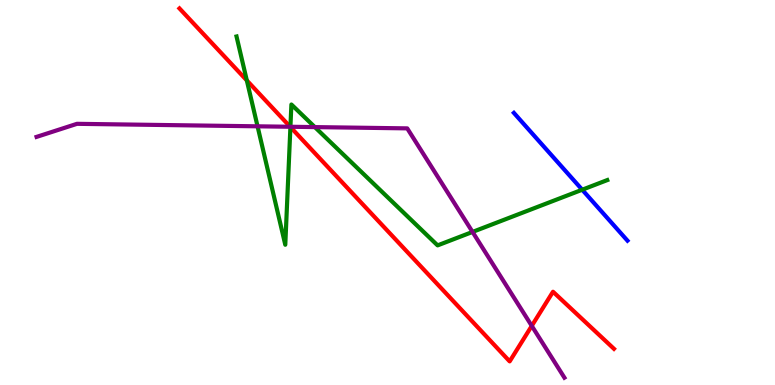[{'lines': ['blue', 'red'], 'intersections': []}, {'lines': ['green', 'red'], 'intersections': [{'x': 3.18, 'y': 7.91}, {'x': 3.75, 'y': 6.7}]}, {'lines': ['purple', 'red'], 'intersections': [{'x': 3.74, 'y': 6.71}, {'x': 6.86, 'y': 1.54}]}, {'lines': ['blue', 'green'], 'intersections': [{'x': 7.51, 'y': 5.07}]}, {'lines': ['blue', 'purple'], 'intersections': []}, {'lines': ['green', 'purple'], 'intersections': [{'x': 3.32, 'y': 6.72}, {'x': 3.75, 'y': 6.71}, {'x': 4.06, 'y': 6.7}, {'x': 6.1, 'y': 3.98}]}]